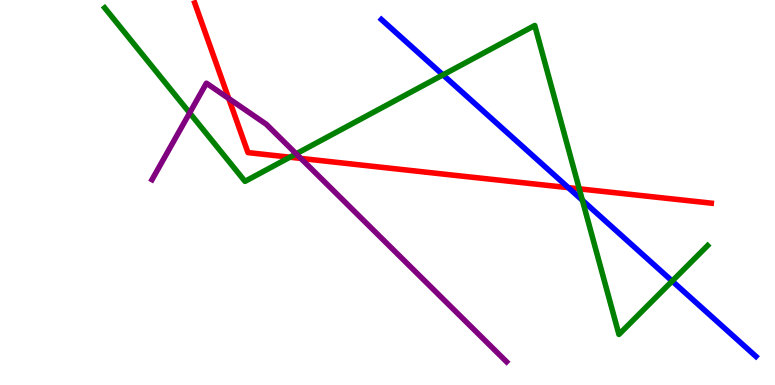[{'lines': ['blue', 'red'], 'intersections': [{'x': 7.33, 'y': 5.13}]}, {'lines': ['green', 'red'], 'intersections': [{'x': 3.74, 'y': 5.92}, {'x': 7.47, 'y': 5.1}]}, {'lines': ['purple', 'red'], 'intersections': [{'x': 2.95, 'y': 7.44}, {'x': 3.88, 'y': 5.89}]}, {'lines': ['blue', 'green'], 'intersections': [{'x': 5.72, 'y': 8.06}, {'x': 7.51, 'y': 4.8}, {'x': 8.67, 'y': 2.7}]}, {'lines': ['blue', 'purple'], 'intersections': []}, {'lines': ['green', 'purple'], 'intersections': [{'x': 2.45, 'y': 7.07}, {'x': 3.82, 'y': 6.0}]}]